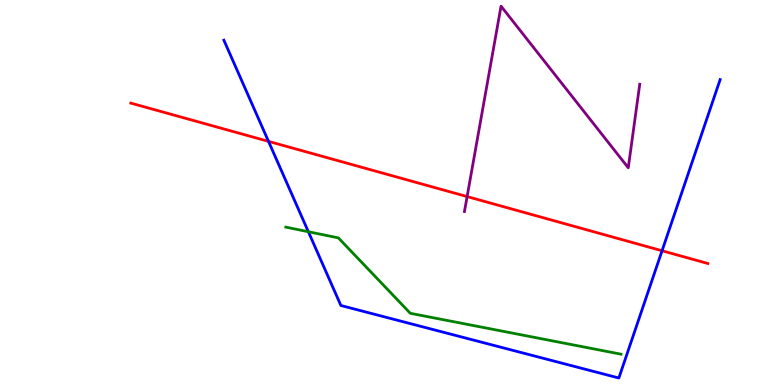[{'lines': ['blue', 'red'], 'intersections': [{'x': 3.46, 'y': 6.33}, {'x': 8.54, 'y': 3.49}]}, {'lines': ['green', 'red'], 'intersections': []}, {'lines': ['purple', 'red'], 'intersections': [{'x': 6.03, 'y': 4.89}]}, {'lines': ['blue', 'green'], 'intersections': [{'x': 3.98, 'y': 3.98}]}, {'lines': ['blue', 'purple'], 'intersections': []}, {'lines': ['green', 'purple'], 'intersections': []}]